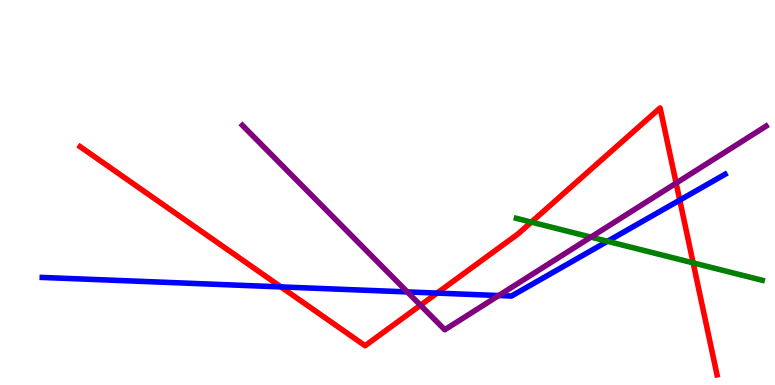[{'lines': ['blue', 'red'], 'intersections': [{'x': 3.62, 'y': 2.55}, {'x': 5.64, 'y': 2.39}, {'x': 8.77, 'y': 4.8}]}, {'lines': ['green', 'red'], 'intersections': [{'x': 6.86, 'y': 4.23}, {'x': 8.94, 'y': 3.17}]}, {'lines': ['purple', 'red'], 'intersections': [{'x': 5.43, 'y': 2.07}, {'x': 8.72, 'y': 5.24}]}, {'lines': ['blue', 'green'], 'intersections': [{'x': 7.84, 'y': 3.73}]}, {'lines': ['blue', 'purple'], 'intersections': [{'x': 5.26, 'y': 2.42}, {'x': 6.44, 'y': 2.32}]}, {'lines': ['green', 'purple'], 'intersections': [{'x': 7.62, 'y': 3.84}]}]